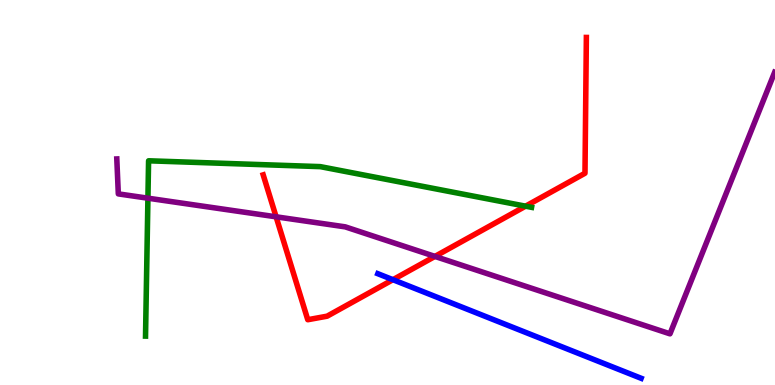[{'lines': ['blue', 'red'], 'intersections': [{'x': 5.07, 'y': 2.74}]}, {'lines': ['green', 'red'], 'intersections': [{'x': 6.78, 'y': 4.64}]}, {'lines': ['purple', 'red'], 'intersections': [{'x': 3.56, 'y': 4.37}, {'x': 5.61, 'y': 3.34}]}, {'lines': ['blue', 'green'], 'intersections': []}, {'lines': ['blue', 'purple'], 'intersections': []}, {'lines': ['green', 'purple'], 'intersections': [{'x': 1.91, 'y': 4.85}]}]